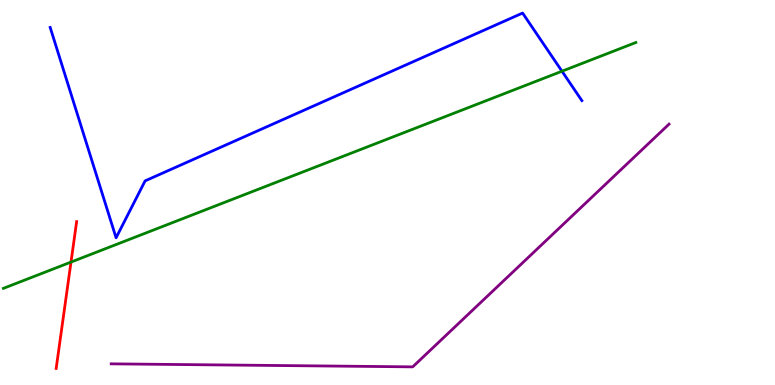[{'lines': ['blue', 'red'], 'intersections': []}, {'lines': ['green', 'red'], 'intersections': [{'x': 0.916, 'y': 3.19}]}, {'lines': ['purple', 'red'], 'intersections': []}, {'lines': ['blue', 'green'], 'intersections': [{'x': 7.25, 'y': 8.15}]}, {'lines': ['blue', 'purple'], 'intersections': []}, {'lines': ['green', 'purple'], 'intersections': []}]